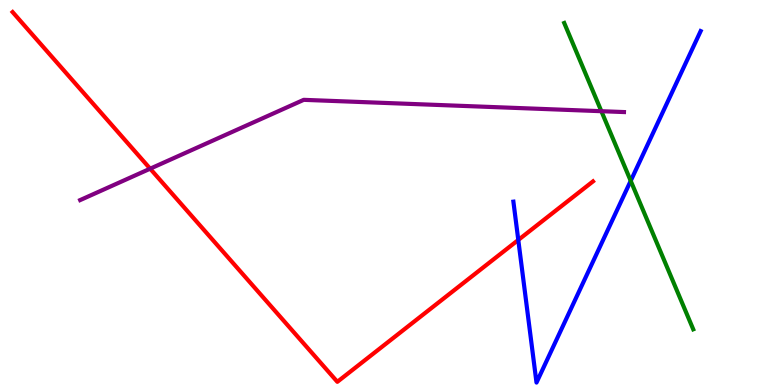[{'lines': ['blue', 'red'], 'intersections': [{'x': 6.69, 'y': 3.77}]}, {'lines': ['green', 'red'], 'intersections': []}, {'lines': ['purple', 'red'], 'intersections': [{'x': 1.94, 'y': 5.62}]}, {'lines': ['blue', 'green'], 'intersections': [{'x': 8.14, 'y': 5.3}]}, {'lines': ['blue', 'purple'], 'intersections': []}, {'lines': ['green', 'purple'], 'intersections': [{'x': 7.76, 'y': 7.11}]}]